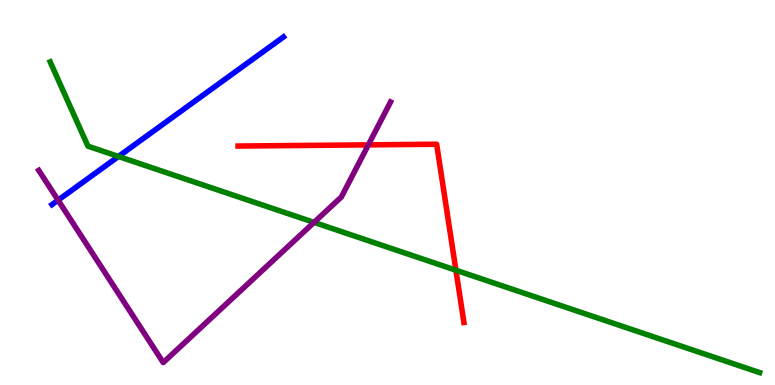[{'lines': ['blue', 'red'], 'intersections': []}, {'lines': ['green', 'red'], 'intersections': [{'x': 5.88, 'y': 2.98}]}, {'lines': ['purple', 'red'], 'intersections': [{'x': 4.75, 'y': 6.24}]}, {'lines': ['blue', 'green'], 'intersections': [{'x': 1.53, 'y': 5.94}]}, {'lines': ['blue', 'purple'], 'intersections': [{'x': 0.749, 'y': 4.8}]}, {'lines': ['green', 'purple'], 'intersections': [{'x': 4.05, 'y': 4.22}]}]